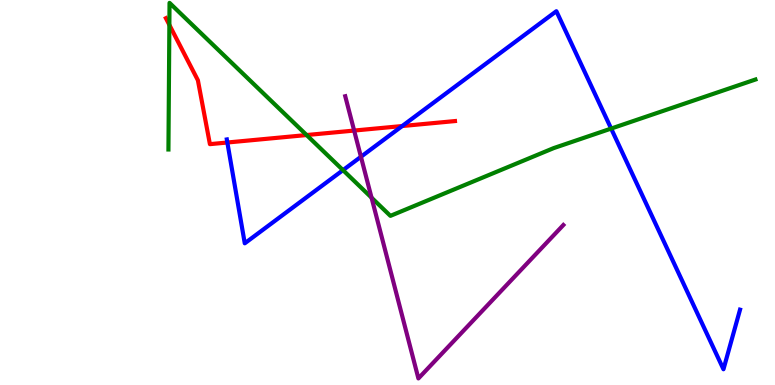[{'lines': ['blue', 'red'], 'intersections': [{'x': 2.93, 'y': 6.3}, {'x': 5.19, 'y': 6.73}]}, {'lines': ['green', 'red'], 'intersections': [{'x': 2.19, 'y': 9.35}, {'x': 3.96, 'y': 6.49}]}, {'lines': ['purple', 'red'], 'intersections': [{'x': 4.57, 'y': 6.61}]}, {'lines': ['blue', 'green'], 'intersections': [{'x': 4.43, 'y': 5.58}, {'x': 7.89, 'y': 6.66}]}, {'lines': ['blue', 'purple'], 'intersections': [{'x': 4.66, 'y': 5.93}]}, {'lines': ['green', 'purple'], 'intersections': [{'x': 4.79, 'y': 4.87}]}]